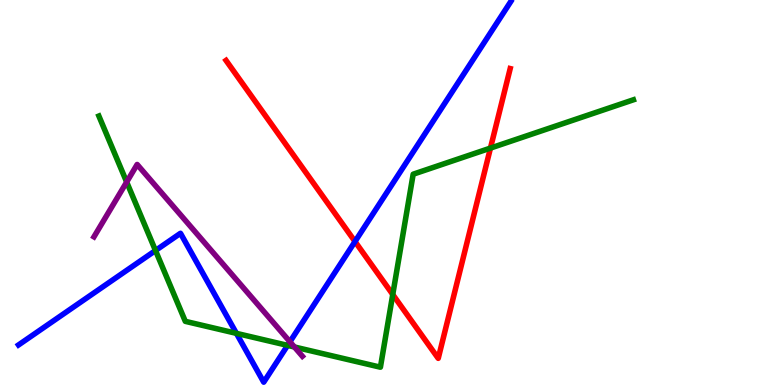[{'lines': ['blue', 'red'], 'intersections': [{'x': 4.58, 'y': 3.73}]}, {'lines': ['green', 'red'], 'intersections': [{'x': 5.07, 'y': 2.35}, {'x': 6.33, 'y': 6.15}]}, {'lines': ['purple', 'red'], 'intersections': []}, {'lines': ['blue', 'green'], 'intersections': [{'x': 2.01, 'y': 3.49}, {'x': 3.05, 'y': 1.34}, {'x': 3.71, 'y': 1.03}]}, {'lines': ['blue', 'purple'], 'intersections': [{'x': 3.74, 'y': 1.12}]}, {'lines': ['green', 'purple'], 'intersections': [{'x': 1.63, 'y': 5.27}, {'x': 3.8, 'y': 0.987}]}]